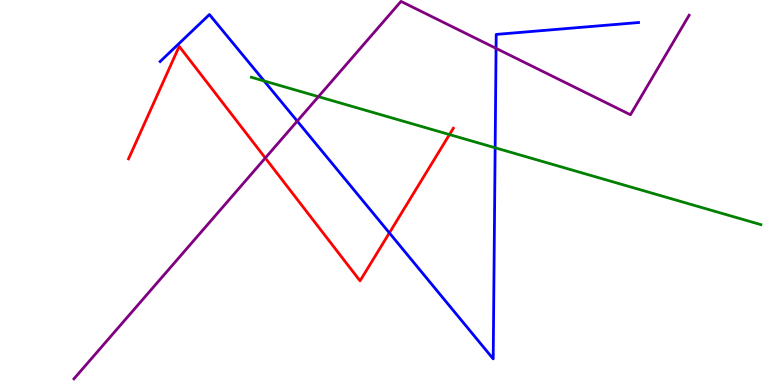[{'lines': ['blue', 'red'], 'intersections': [{'x': 5.02, 'y': 3.95}]}, {'lines': ['green', 'red'], 'intersections': [{'x': 5.8, 'y': 6.5}]}, {'lines': ['purple', 'red'], 'intersections': [{'x': 3.42, 'y': 5.9}]}, {'lines': ['blue', 'green'], 'intersections': [{'x': 3.41, 'y': 7.9}, {'x': 6.39, 'y': 6.16}]}, {'lines': ['blue', 'purple'], 'intersections': [{'x': 3.84, 'y': 6.85}, {'x': 6.4, 'y': 8.74}]}, {'lines': ['green', 'purple'], 'intersections': [{'x': 4.11, 'y': 7.49}]}]